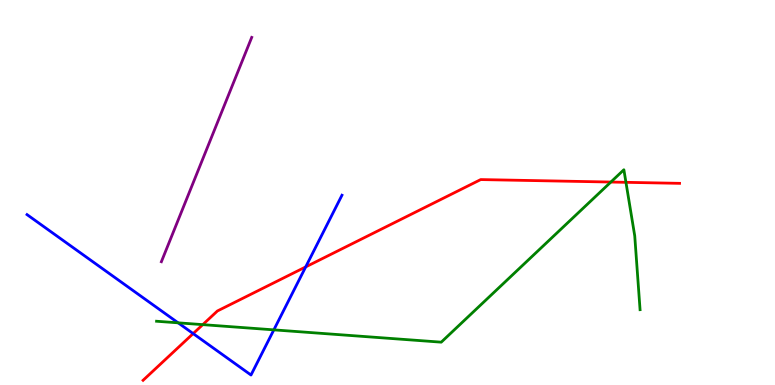[{'lines': ['blue', 'red'], 'intersections': [{'x': 2.49, 'y': 1.34}, {'x': 3.94, 'y': 3.07}]}, {'lines': ['green', 'red'], 'intersections': [{'x': 2.62, 'y': 1.57}, {'x': 7.88, 'y': 5.27}, {'x': 8.08, 'y': 5.26}]}, {'lines': ['purple', 'red'], 'intersections': []}, {'lines': ['blue', 'green'], 'intersections': [{'x': 2.3, 'y': 1.61}, {'x': 3.53, 'y': 1.43}]}, {'lines': ['blue', 'purple'], 'intersections': []}, {'lines': ['green', 'purple'], 'intersections': []}]